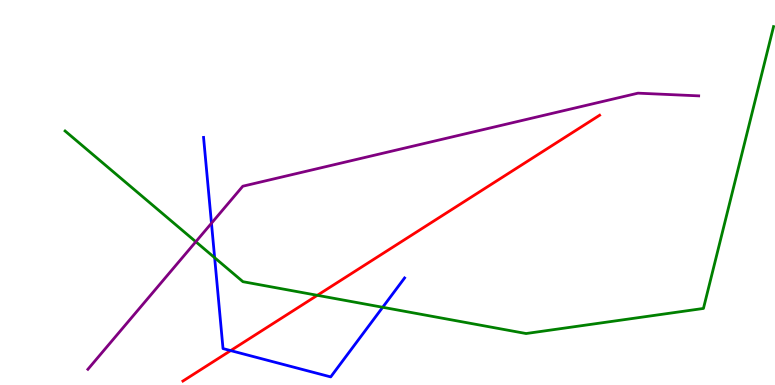[{'lines': ['blue', 'red'], 'intersections': [{'x': 2.98, 'y': 0.894}]}, {'lines': ['green', 'red'], 'intersections': [{'x': 4.09, 'y': 2.33}]}, {'lines': ['purple', 'red'], 'intersections': []}, {'lines': ['blue', 'green'], 'intersections': [{'x': 2.77, 'y': 3.31}, {'x': 4.94, 'y': 2.02}]}, {'lines': ['blue', 'purple'], 'intersections': [{'x': 2.73, 'y': 4.2}]}, {'lines': ['green', 'purple'], 'intersections': [{'x': 2.53, 'y': 3.72}]}]